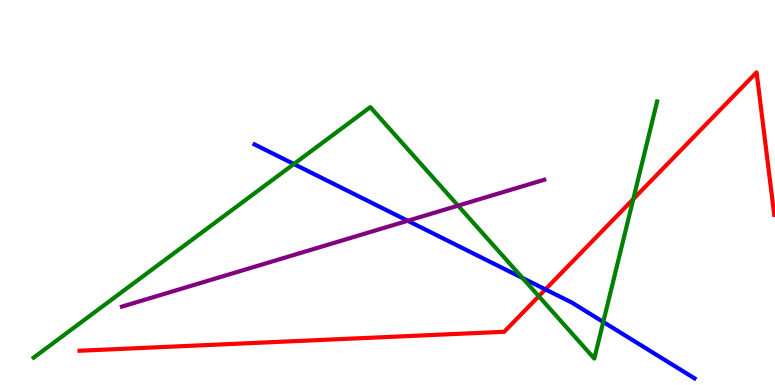[{'lines': ['blue', 'red'], 'intersections': [{'x': 7.04, 'y': 2.48}]}, {'lines': ['green', 'red'], 'intersections': [{'x': 6.95, 'y': 2.31}, {'x': 8.17, 'y': 4.83}]}, {'lines': ['purple', 'red'], 'intersections': []}, {'lines': ['blue', 'green'], 'intersections': [{'x': 3.79, 'y': 5.74}, {'x': 6.74, 'y': 2.78}, {'x': 7.78, 'y': 1.64}]}, {'lines': ['blue', 'purple'], 'intersections': [{'x': 5.26, 'y': 4.27}]}, {'lines': ['green', 'purple'], 'intersections': [{'x': 5.91, 'y': 4.66}]}]